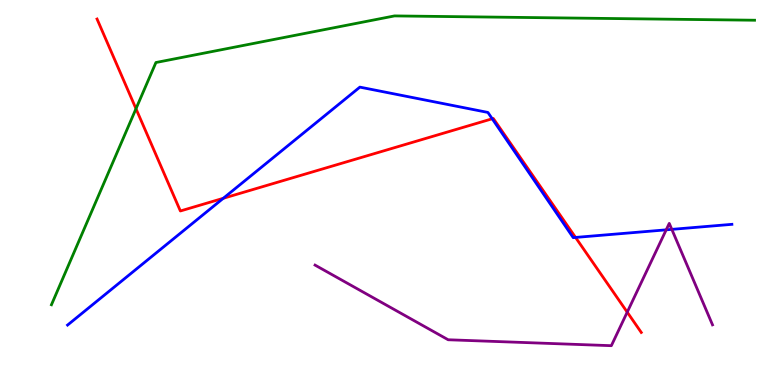[{'lines': ['blue', 'red'], 'intersections': [{'x': 2.88, 'y': 4.85}, {'x': 6.35, 'y': 6.91}, {'x': 7.43, 'y': 3.83}]}, {'lines': ['green', 'red'], 'intersections': [{'x': 1.75, 'y': 7.18}]}, {'lines': ['purple', 'red'], 'intersections': [{'x': 8.09, 'y': 1.89}]}, {'lines': ['blue', 'green'], 'intersections': []}, {'lines': ['blue', 'purple'], 'intersections': [{'x': 8.6, 'y': 4.03}, {'x': 8.67, 'y': 4.04}]}, {'lines': ['green', 'purple'], 'intersections': []}]